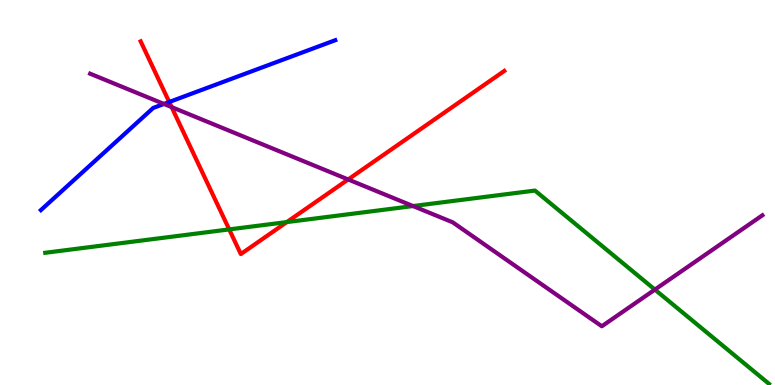[{'lines': ['blue', 'red'], 'intersections': [{'x': 2.18, 'y': 7.35}]}, {'lines': ['green', 'red'], 'intersections': [{'x': 2.96, 'y': 4.04}, {'x': 3.7, 'y': 4.23}]}, {'lines': ['purple', 'red'], 'intersections': [{'x': 2.21, 'y': 7.22}, {'x': 4.49, 'y': 5.34}]}, {'lines': ['blue', 'green'], 'intersections': []}, {'lines': ['blue', 'purple'], 'intersections': [{'x': 2.12, 'y': 7.3}]}, {'lines': ['green', 'purple'], 'intersections': [{'x': 5.33, 'y': 4.65}, {'x': 8.45, 'y': 2.48}]}]